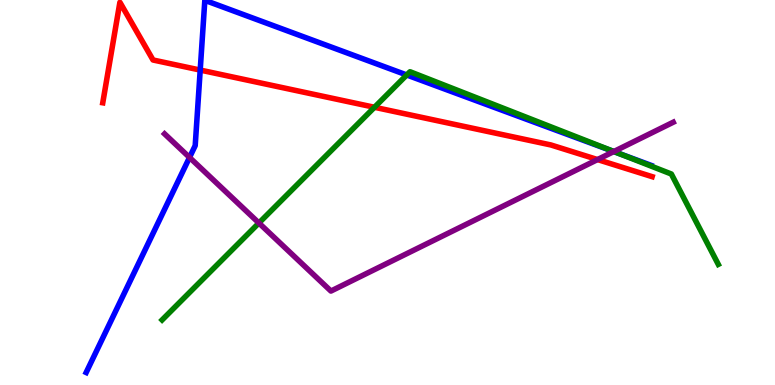[{'lines': ['blue', 'red'], 'intersections': [{'x': 2.58, 'y': 8.18}]}, {'lines': ['green', 'red'], 'intersections': [{'x': 4.83, 'y': 7.21}]}, {'lines': ['purple', 'red'], 'intersections': [{'x': 7.71, 'y': 5.86}]}, {'lines': ['blue', 'green'], 'intersections': [{'x': 5.25, 'y': 8.05}, {'x': 7.95, 'y': 6.04}]}, {'lines': ['blue', 'purple'], 'intersections': [{'x': 2.45, 'y': 5.91}, {'x': 7.92, 'y': 6.06}]}, {'lines': ['green', 'purple'], 'intersections': [{'x': 3.34, 'y': 4.21}, {'x': 7.92, 'y': 6.06}]}]